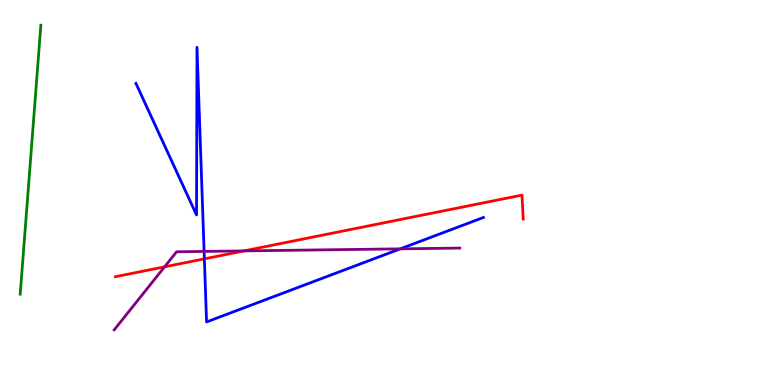[{'lines': ['blue', 'red'], 'intersections': [{'x': 2.64, 'y': 3.28}]}, {'lines': ['green', 'red'], 'intersections': []}, {'lines': ['purple', 'red'], 'intersections': [{'x': 2.12, 'y': 3.07}, {'x': 3.15, 'y': 3.48}]}, {'lines': ['blue', 'green'], 'intersections': []}, {'lines': ['blue', 'purple'], 'intersections': [{'x': 2.63, 'y': 3.47}, {'x': 5.16, 'y': 3.54}]}, {'lines': ['green', 'purple'], 'intersections': []}]